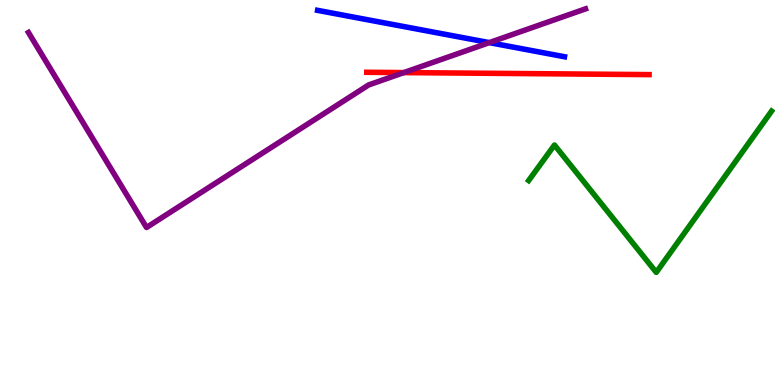[{'lines': ['blue', 'red'], 'intersections': []}, {'lines': ['green', 'red'], 'intersections': []}, {'lines': ['purple', 'red'], 'intersections': [{'x': 5.21, 'y': 8.11}]}, {'lines': ['blue', 'green'], 'intersections': []}, {'lines': ['blue', 'purple'], 'intersections': [{'x': 6.31, 'y': 8.89}]}, {'lines': ['green', 'purple'], 'intersections': []}]